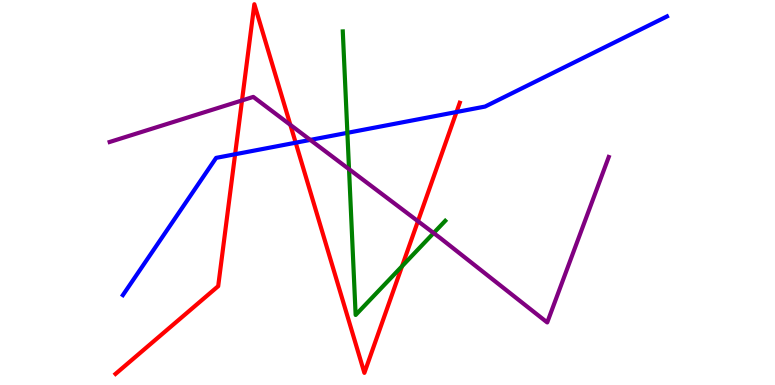[{'lines': ['blue', 'red'], 'intersections': [{'x': 3.03, 'y': 5.99}, {'x': 3.82, 'y': 6.29}, {'x': 5.89, 'y': 7.09}]}, {'lines': ['green', 'red'], 'intersections': [{'x': 5.19, 'y': 3.09}]}, {'lines': ['purple', 'red'], 'intersections': [{'x': 3.12, 'y': 7.39}, {'x': 3.75, 'y': 6.76}, {'x': 5.39, 'y': 4.25}]}, {'lines': ['blue', 'green'], 'intersections': [{'x': 4.48, 'y': 6.55}]}, {'lines': ['blue', 'purple'], 'intersections': [{'x': 4.0, 'y': 6.37}]}, {'lines': ['green', 'purple'], 'intersections': [{'x': 4.5, 'y': 5.61}, {'x': 5.6, 'y': 3.95}]}]